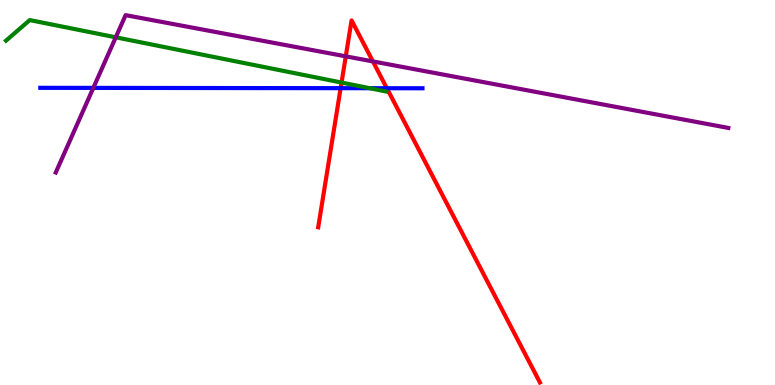[{'lines': ['blue', 'red'], 'intersections': [{'x': 4.4, 'y': 7.71}, {'x': 4.99, 'y': 7.71}]}, {'lines': ['green', 'red'], 'intersections': [{'x': 4.41, 'y': 7.86}]}, {'lines': ['purple', 'red'], 'intersections': [{'x': 4.46, 'y': 8.54}, {'x': 4.81, 'y': 8.4}]}, {'lines': ['blue', 'green'], 'intersections': [{'x': 4.77, 'y': 7.71}]}, {'lines': ['blue', 'purple'], 'intersections': [{'x': 1.2, 'y': 7.72}]}, {'lines': ['green', 'purple'], 'intersections': [{'x': 1.49, 'y': 9.03}]}]